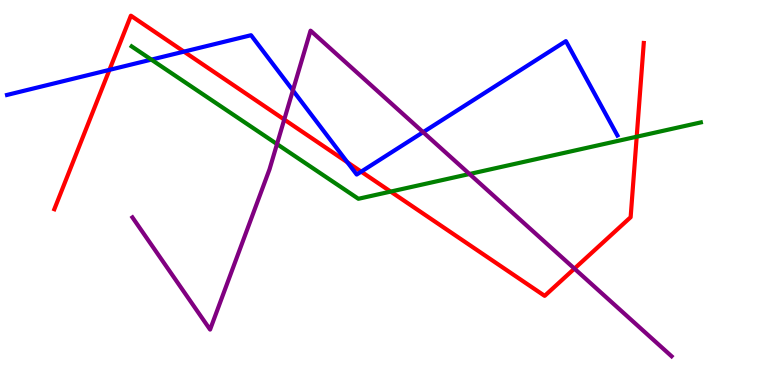[{'lines': ['blue', 'red'], 'intersections': [{'x': 1.41, 'y': 8.19}, {'x': 2.37, 'y': 8.66}, {'x': 4.48, 'y': 5.78}, {'x': 4.66, 'y': 5.54}]}, {'lines': ['green', 'red'], 'intersections': [{'x': 5.04, 'y': 5.02}, {'x': 8.22, 'y': 6.45}]}, {'lines': ['purple', 'red'], 'intersections': [{'x': 3.67, 'y': 6.89}, {'x': 7.41, 'y': 3.02}]}, {'lines': ['blue', 'green'], 'intersections': [{'x': 1.95, 'y': 8.45}]}, {'lines': ['blue', 'purple'], 'intersections': [{'x': 3.78, 'y': 7.65}, {'x': 5.46, 'y': 6.57}]}, {'lines': ['green', 'purple'], 'intersections': [{'x': 3.57, 'y': 6.26}, {'x': 6.06, 'y': 5.48}]}]